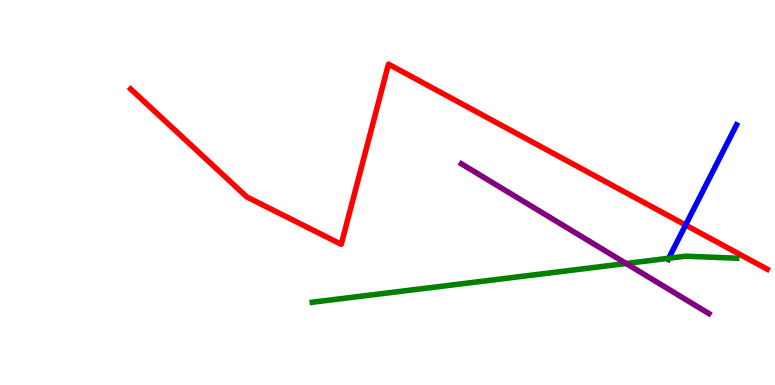[{'lines': ['blue', 'red'], 'intersections': [{'x': 8.85, 'y': 4.16}]}, {'lines': ['green', 'red'], 'intersections': []}, {'lines': ['purple', 'red'], 'intersections': []}, {'lines': ['blue', 'green'], 'intersections': [{'x': 8.63, 'y': 3.29}]}, {'lines': ['blue', 'purple'], 'intersections': []}, {'lines': ['green', 'purple'], 'intersections': [{'x': 8.08, 'y': 3.16}]}]